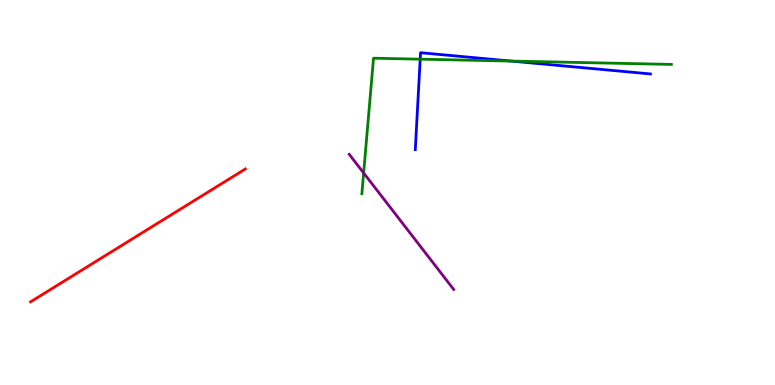[{'lines': ['blue', 'red'], 'intersections': []}, {'lines': ['green', 'red'], 'intersections': []}, {'lines': ['purple', 'red'], 'intersections': []}, {'lines': ['blue', 'green'], 'intersections': [{'x': 5.42, 'y': 8.46}, {'x': 6.59, 'y': 8.41}]}, {'lines': ['blue', 'purple'], 'intersections': []}, {'lines': ['green', 'purple'], 'intersections': [{'x': 4.69, 'y': 5.51}]}]